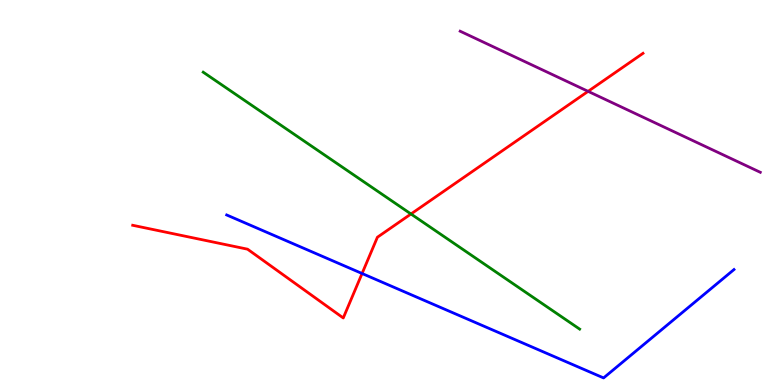[{'lines': ['blue', 'red'], 'intersections': [{'x': 4.67, 'y': 2.9}]}, {'lines': ['green', 'red'], 'intersections': [{'x': 5.3, 'y': 4.44}]}, {'lines': ['purple', 'red'], 'intersections': [{'x': 7.59, 'y': 7.63}]}, {'lines': ['blue', 'green'], 'intersections': []}, {'lines': ['blue', 'purple'], 'intersections': []}, {'lines': ['green', 'purple'], 'intersections': []}]